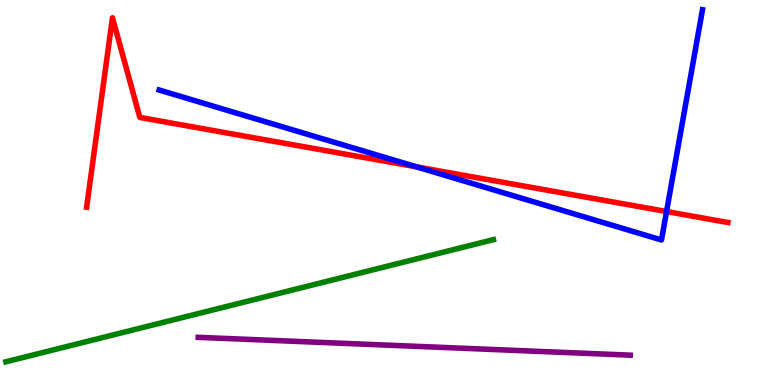[{'lines': ['blue', 'red'], 'intersections': [{'x': 5.38, 'y': 5.67}, {'x': 8.6, 'y': 4.51}]}, {'lines': ['green', 'red'], 'intersections': []}, {'lines': ['purple', 'red'], 'intersections': []}, {'lines': ['blue', 'green'], 'intersections': []}, {'lines': ['blue', 'purple'], 'intersections': []}, {'lines': ['green', 'purple'], 'intersections': []}]